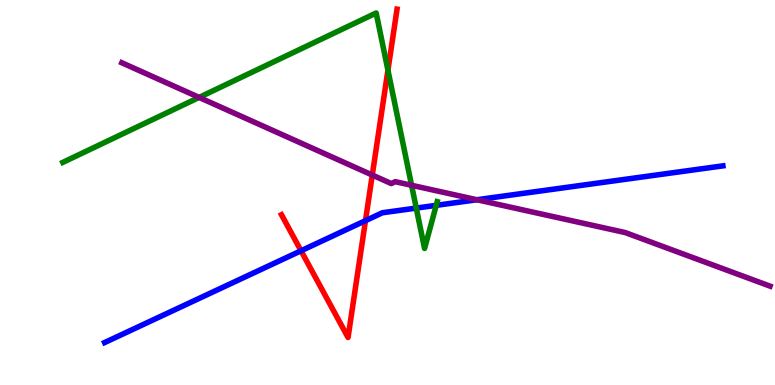[{'lines': ['blue', 'red'], 'intersections': [{'x': 3.88, 'y': 3.49}, {'x': 4.72, 'y': 4.27}]}, {'lines': ['green', 'red'], 'intersections': [{'x': 5.01, 'y': 8.18}]}, {'lines': ['purple', 'red'], 'intersections': [{'x': 4.8, 'y': 5.45}]}, {'lines': ['blue', 'green'], 'intersections': [{'x': 5.37, 'y': 4.6}, {'x': 5.63, 'y': 4.67}]}, {'lines': ['blue', 'purple'], 'intersections': [{'x': 6.15, 'y': 4.81}]}, {'lines': ['green', 'purple'], 'intersections': [{'x': 2.57, 'y': 7.47}, {'x': 5.31, 'y': 5.19}]}]